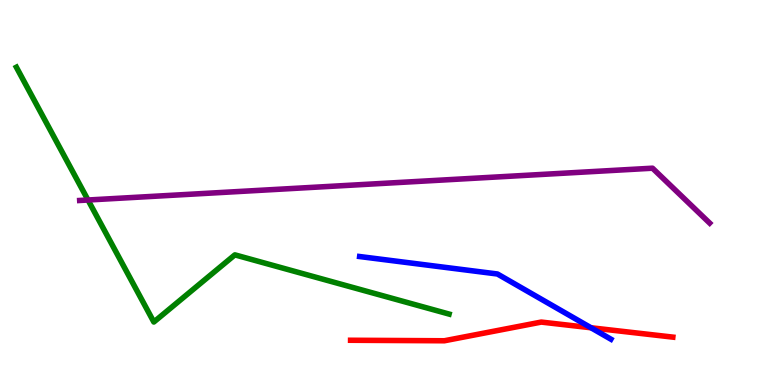[{'lines': ['blue', 'red'], 'intersections': [{'x': 7.63, 'y': 1.49}]}, {'lines': ['green', 'red'], 'intersections': []}, {'lines': ['purple', 'red'], 'intersections': []}, {'lines': ['blue', 'green'], 'intersections': []}, {'lines': ['blue', 'purple'], 'intersections': []}, {'lines': ['green', 'purple'], 'intersections': [{'x': 1.14, 'y': 4.81}]}]